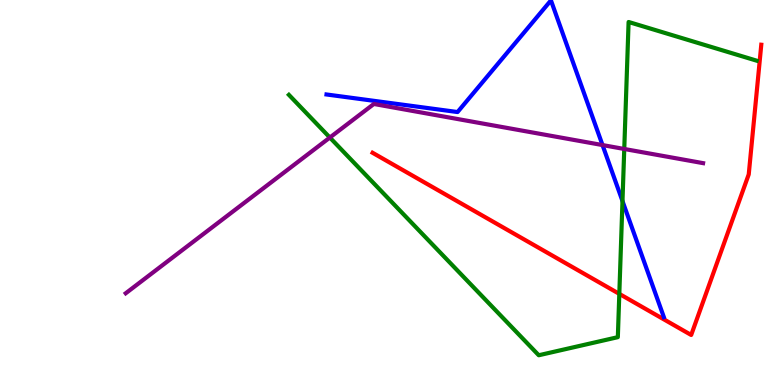[{'lines': ['blue', 'red'], 'intersections': []}, {'lines': ['green', 'red'], 'intersections': [{'x': 7.99, 'y': 2.37}]}, {'lines': ['purple', 'red'], 'intersections': []}, {'lines': ['blue', 'green'], 'intersections': [{'x': 8.03, 'y': 4.78}]}, {'lines': ['blue', 'purple'], 'intersections': [{'x': 7.77, 'y': 6.23}]}, {'lines': ['green', 'purple'], 'intersections': [{'x': 4.26, 'y': 6.43}, {'x': 8.05, 'y': 6.13}]}]